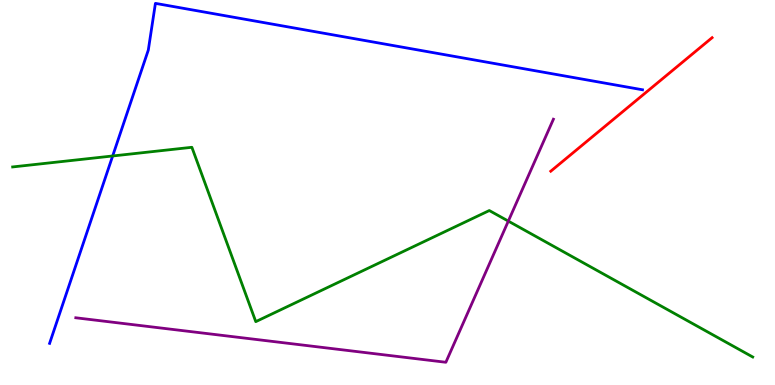[{'lines': ['blue', 'red'], 'intersections': []}, {'lines': ['green', 'red'], 'intersections': []}, {'lines': ['purple', 'red'], 'intersections': []}, {'lines': ['blue', 'green'], 'intersections': [{'x': 1.45, 'y': 5.95}]}, {'lines': ['blue', 'purple'], 'intersections': []}, {'lines': ['green', 'purple'], 'intersections': [{'x': 6.56, 'y': 4.26}]}]